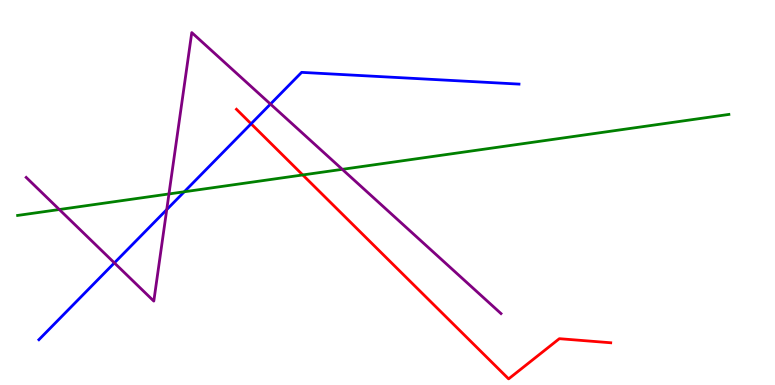[{'lines': ['blue', 'red'], 'intersections': [{'x': 3.24, 'y': 6.78}]}, {'lines': ['green', 'red'], 'intersections': [{'x': 3.91, 'y': 5.46}]}, {'lines': ['purple', 'red'], 'intersections': []}, {'lines': ['blue', 'green'], 'intersections': [{'x': 2.38, 'y': 5.02}]}, {'lines': ['blue', 'purple'], 'intersections': [{'x': 1.48, 'y': 3.17}, {'x': 2.15, 'y': 4.56}, {'x': 3.49, 'y': 7.3}]}, {'lines': ['green', 'purple'], 'intersections': [{'x': 0.765, 'y': 4.56}, {'x': 2.18, 'y': 4.96}, {'x': 4.42, 'y': 5.6}]}]